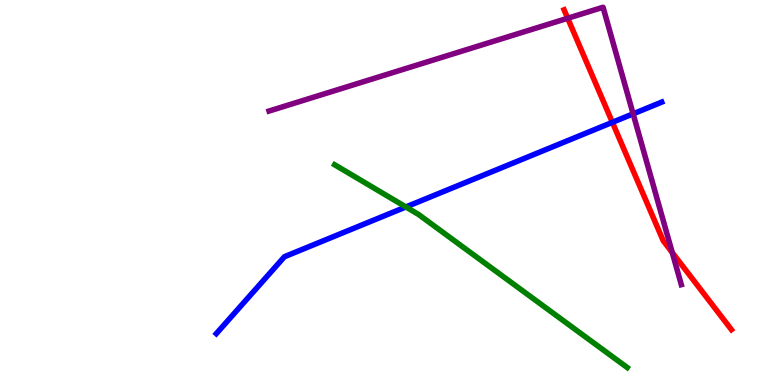[{'lines': ['blue', 'red'], 'intersections': [{'x': 7.9, 'y': 6.82}]}, {'lines': ['green', 'red'], 'intersections': []}, {'lines': ['purple', 'red'], 'intersections': [{'x': 7.33, 'y': 9.53}, {'x': 8.67, 'y': 3.44}]}, {'lines': ['blue', 'green'], 'intersections': [{'x': 5.24, 'y': 4.62}]}, {'lines': ['blue', 'purple'], 'intersections': [{'x': 8.17, 'y': 7.04}]}, {'lines': ['green', 'purple'], 'intersections': []}]